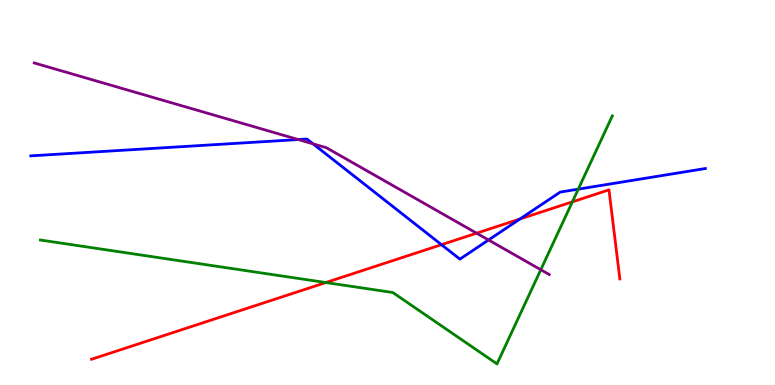[{'lines': ['blue', 'red'], 'intersections': [{'x': 5.7, 'y': 3.64}, {'x': 6.71, 'y': 4.31}]}, {'lines': ['green', 'red'], 'intersections': [{'x': 4.2, 'y': 2.66}, {'x': 7.39, 'y': 4.76}]}, {'lines': ['purple', 'red'], 'intersections': [{'x': 6.15, 'y': 3.94}]}, {'lines': ['blue', 'green'], 'intersections': [{'x': 7.46, 'y': 5.09}]}, {'lines': ['blue', 'purple'], 'intersections': [{'x': 3.85, 'y': 6.38}, {'x': 4.04, 'y': 6.26}, {'x': 6.3, 'y': 3.77}]}, {'lines': ['green', 'purple'], 'intersections': [{'x': 6.98, 'y': 2.99}]}]